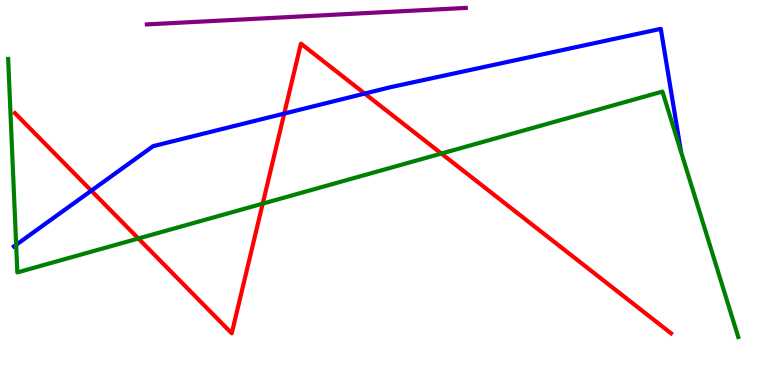[{'lines': ['blue', 'red'], 'intersections': [{'x': 1.18, 'y': 5.05}, {'x': 3.67, 'y': 7.05}, {'x': 4.71, 'y': 7.57}]}, {'lines': ['green', 'red'], 'intersections': [{'x': 1.79, 'y': 3.81}, {'x': 3.39, 'y': 4.71}, {'x': 5.7, 'y': 6.01}]}, {'lines': ['purple', 'red'], 'intersections': []}, {'lines': ['blue', 'green'], 'intersections': [{'x': 0.208, 'y': 3.64}]}, {'lines': ['blue', 'purple'], 'intersections': []}, {'lines': ['green', 'purple'], 'intersections': []}]